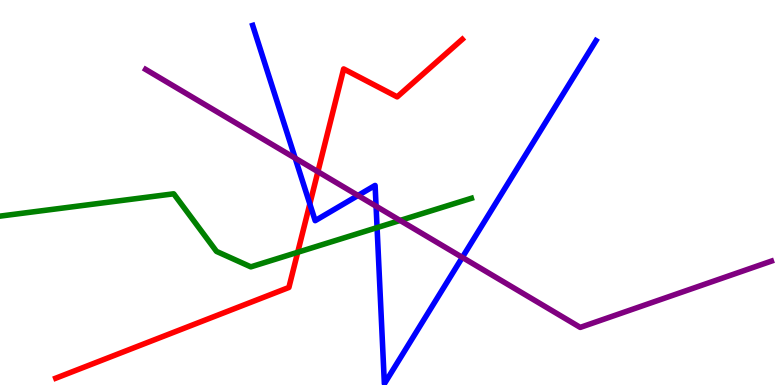[{'lines': ['blue', 'red'], 'intersections': [{'x': 4.0, 'y': 4.7}]}, {'lines': ['green', 'red'], 'intersections': [{'x': 3.84, 'y': 3.45}]}, {'lines': ['purple', 'red'], 'intersections': [{'x': 4.1, 'y': 5.54}]}, {'lines': ['blue', 'green'], 'intersections': [{'x': 4.87, 'y': 4.09}]}, {'lines': ['blue', 'purple'], 'intersections': [{'x': 3.81, 'y': 5.89}, {'x': 4.62, 'y': 4.92}, {'x': 4.85, 'y': 4.64}, {'x': 5.97, 'y': 3.31}]}, {'lines': ['green', 'purple'], 'intersections': [{'x': 5.16, 'y': 4.27}]}]